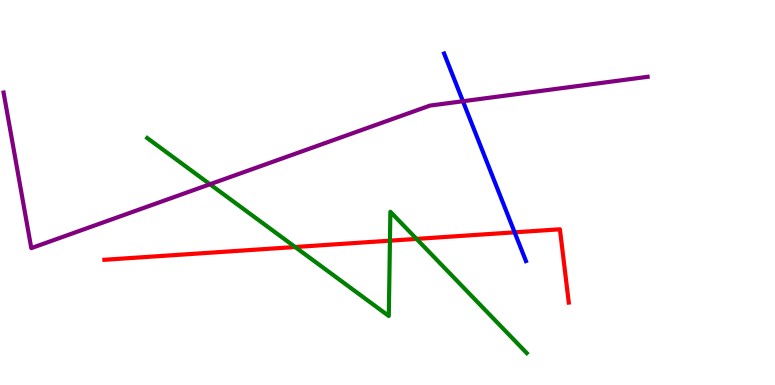[{'lines': ['blue', 'red'], 'intersections': [{'x': 6.64, 'y': 3.97}]}, {'lines': ['green', 'red'], 'intersections': [{'x': 3.81, 'y': 3.58}, {'x': 5.03, 'y': 3.75}, {'x': 5.37, 'y': 3.8}]}, {'lines': ['purple', 'red'], 'intersections': []}, {'lines': ['blue', 'green'], 'intersections': []}, {'lines': ['blue', 'purple'], 'intersections': [{'x': 5.97, 'y': 7.37}]}, {'lines': ['green', 'purple'], 'intersections': [{'x': 2.71, 'y': 5.21}]}]